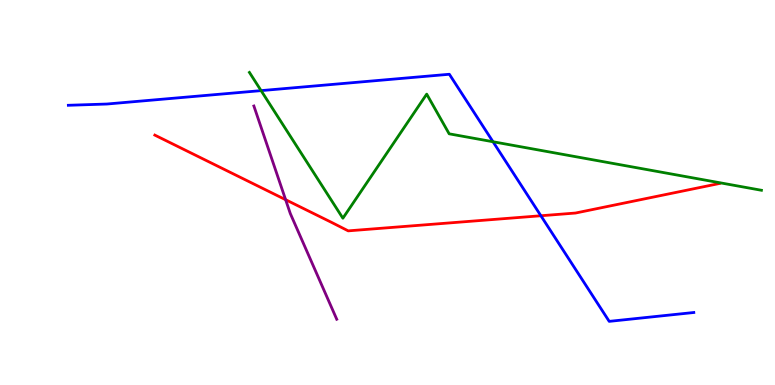[{'lines': ['blue', 'red'], 'intersections': [{'x': 6.98, 'y': 4.4}]}, {'lines': ['green', 'red'], 'intersections': []}, {'lines': ['purple', 'red'], 'intersections': [{'x': 3.69, 'y': 4.81}]}, {'lines': ['blue', 'green'], 'intersections': [{'x': 3.37, 'y': 7.65}, {'x': 6.36, 'y': 6.32}]}, {'lines': ['blue', 'purple'], 'intersections': []}, {'lines': ['green', 'purple'], 'intersections': []}]